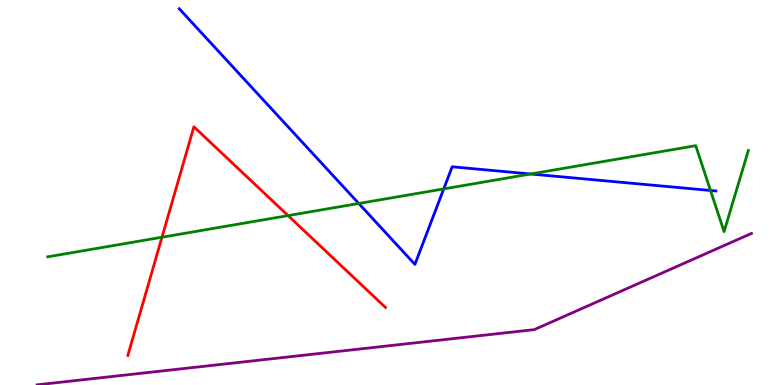[{'lines': ['blue', 'red'], 'intersections': []}, {'lines': ['green', 'red'], 'intersections': [{'x': 2.09, 'y': 3.84}, {'x': 3.72, 'y': 4.4}]}, {'lines': ['purple', 'red'], 'intersections': []}, {'lines': ['blue', 'green'], 'intersections': [{'x': 4.63, 'y': 4.71}, {'x': 5.73, 'y': 5.09}, {'x': 6.85, 'y': 5.48}, {'x': 9.17, 'y': 5.05}]}, {'lines': ['blue', 'purple'], 'intersections': []}, {'lines': ['green', 'purple'], 'intersections': []}]